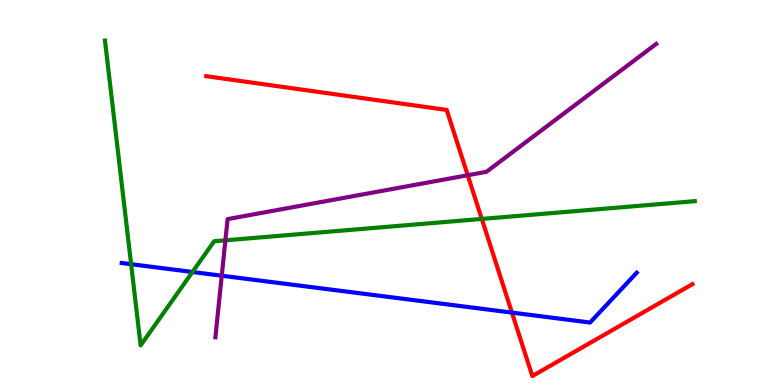[{'lines': ['blue', 'red'], 'intersections': [{'x': 6.61, 'y': 1.88}]}, {'lines': ['green', 'red'], 'intersections': [{'x': 6.22, 'y': 4.31}]}, {'lines': ['purple', 'red'], 'intersections': [{'x': 6.04, 'y': 5.45}]}, {'lines': ['blue', 'green'], 'intersections': [{'x': 1.69, 'y': 3.14}, {'x': 2.48, 'y': 2.94}]}, {'lines': ['blue', 'purple'], 'intersections': [{'x': 2.86, 'y': 2.84}]}, {'lines': ['green', 'purple'], 'intersections': [{'x': 2.91, 'y': 3.76}]}]